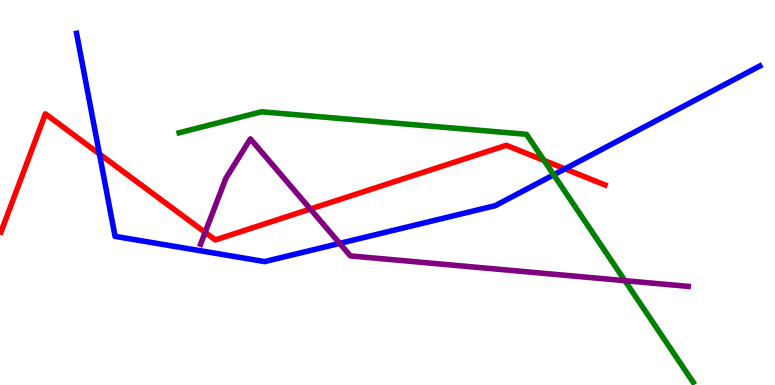[{'lines': ['blue', 'red'], 'intersections': [{'x': 1.28, 'y': 6.0}, {'x': 7.29, 'y': 5.61}]}, {'lines': ['green', 'red'], 'intersections': [{'x': 7.02, 'y': 5.83}]}, {'lines': ['purple', 'red'], 'intersections': [{'x': 2.65, 'y': 3.96}, {'x': 4.0, 'y': 4.57}]}, {'lines': ['blue', 'green'], 'intersections': [{'x': 7.14, 'y': 5.46}]}, {'lines': ['blue', 'purple'], 'intersections': [{'x': 4.38, 'y': 3.68}]}, {'lines': ['green', 'purple'], 'intersections': [{'x': 8.06, 'y': 2.71}]}]